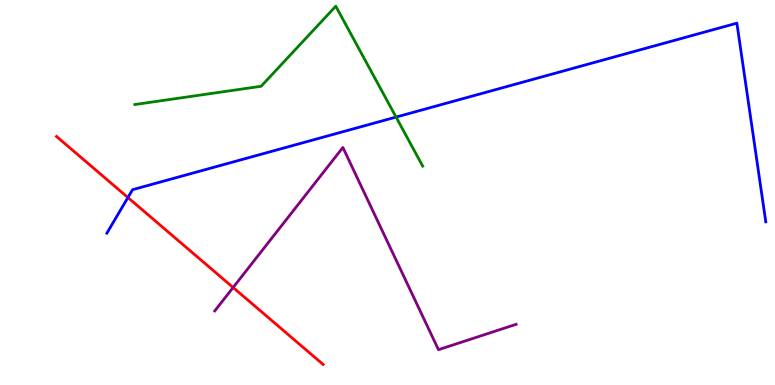[{'lines': ['blue', 'red'], 'intersections': [{'x': 1.65, 'y': 4.87}]}, {'lines': ['green', 'red'], 'intersections': []}, {'lines': ['purple', 'red'], 'intersections': [{'x': 3.01, 'y': 2.53}]}, {'lines': ['blue', 'green'], 'intersections': [{'x': 5.11, 'y': 6.96}]}, {'lines': ['blue', 'purple'], 'intersections': []}, {'lines': ['green', 'purple'], 'intersections': []}]